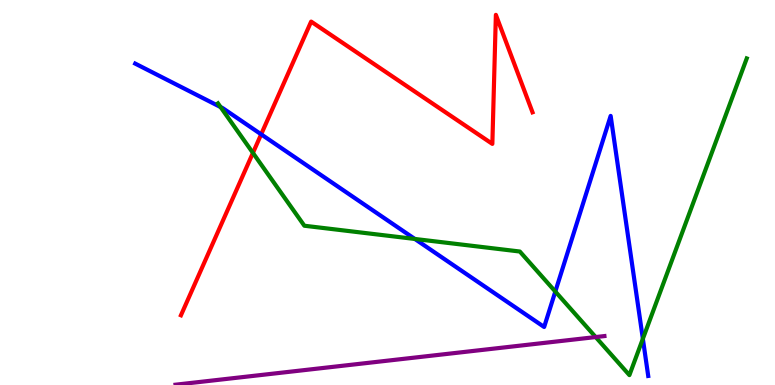[{'lines': ['blue', 'red'], 'intersections': [{'x': 3.37, 'y': 6.51}]}, {'lines': ['green', 'red'], 'intersections': [{'x': 3.26, 'y': 6.03}]}, {'lines': ['purple', 'red'], 'intersections': []}, {'lines': ['blue', 'green'], 'intersections': [{'x': 2.85, 'y': 7.22}, {'x': 5.35, 'y': 3.79}, {'x': 7.17, 'y': 2.43}, {'x': 8.29, 'y': 1.2}]}, {'lines': ['blue', 'purple'], 'intersections': []}, {'lines': ['green', 'purple'], 'intersections': [{'x': 7.69, 'y': 1.25}]}]